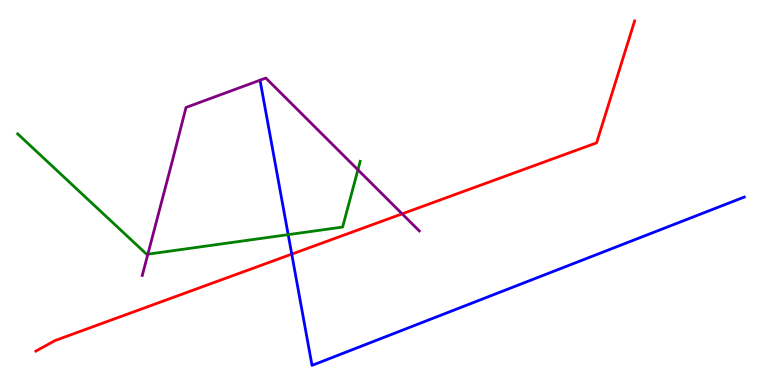[{'lines': ['blue', 'red'], 'intersections': [{'x': 3.76, 'y': 3.4}]}, {'lines': ['green', 'red'], 'intersections': []}, {'lines': ['purple', 'red'], 'intersections': [{'x': 5.19, 'y': 4.45}]}, {'lines': ['blue', 'green'], 'intersections': [{'x': 3.72, 'y': 3.91}]}, {'lines': ['blue', 'purple'], 'intersections': []}, {'lines': ['green', 'purple'], 'intersections': [{'x': 1.91, 'y': 3.4}, {'x': 4.62, 'y': 5.59}]}]